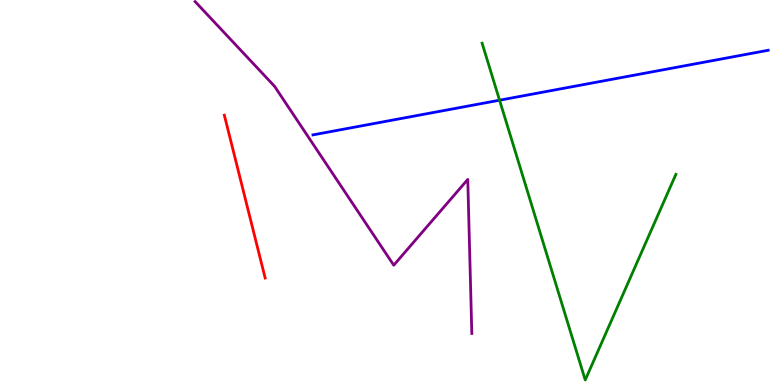[{'lines': ['blue', 'red'], 'intersections': []}, {'lines': ['green', 'red'], 'intersections': []}, {'lines': ['purple', 'red'], 'intersections': []}, {'lines': ['blue', 'green'], 'intersections': [{'x': 6.45, 'y': 7.4}]}, {'lines': ['blue', 'purple'], 'intersections': []}, {'lines': ['green', 'purple'], 'intersections': []}]